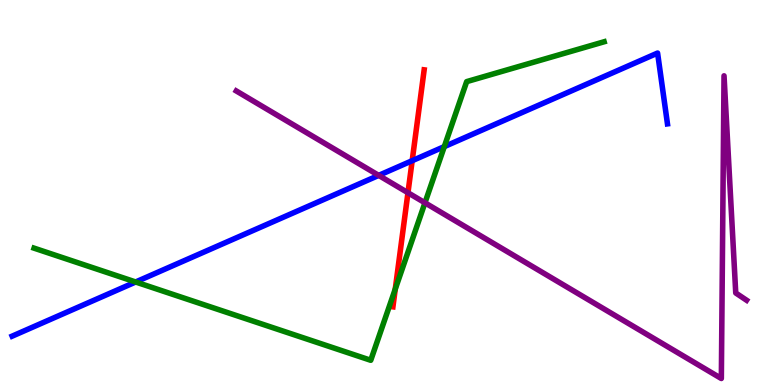[{'lines': ['blue', 'red'], 'intersections': [{'x': 5.32, 'y': 5.83}]}, {'lines': ['green', 'red'], 'intersections': [{'x': 5.1, 'y': 2.49}]}, {'lines': ['purple', 'red'], 'intersections': [{'x': 5.26, 'y': 4.99}]}, {'lines': ['blue', 'green'], 'intersections': [{'x': 1.75, 'y': 2.68}, {'x': 5.73, 'y': 6.19}]}, {'lines': ['blue', 'purple'], 'intersections': [{'x': 4.89, 'y': 5.44}]}, {'lines': ['green', 'purple'], 'intersections': [{'x': 5.48, 'y': 4.73}]}]